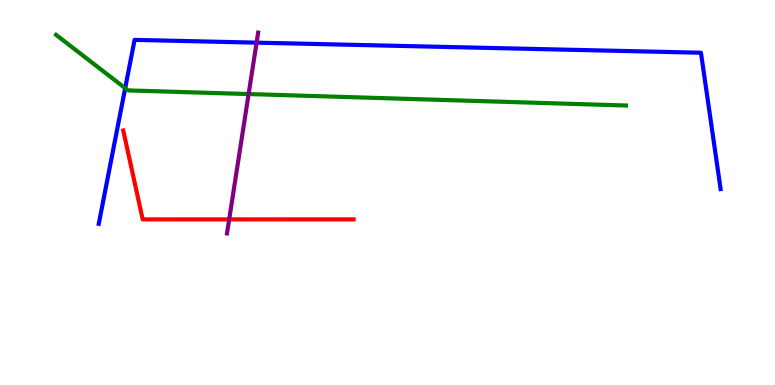[{'lines': ['blue', 'red'], 'intersections': []}, {'lines': ['green', 'red'], 'intersections': []}, {'lines': ['purple', 'red'], 'intersections': [{'x': 2.96, 'y': 4.3}]}, {'lines': ['blue', 'green'], 'intersections': [{'x': 1.62, 'y': 7.71}]}, {'lines': ['blue', 'purple'], 'intersections': [{'x': 3.31, 'y': 8.89}]}, {'lines': ['green', 'purple'], 'intersections': [{'x': 3.21, 'y': 7.56}]}]